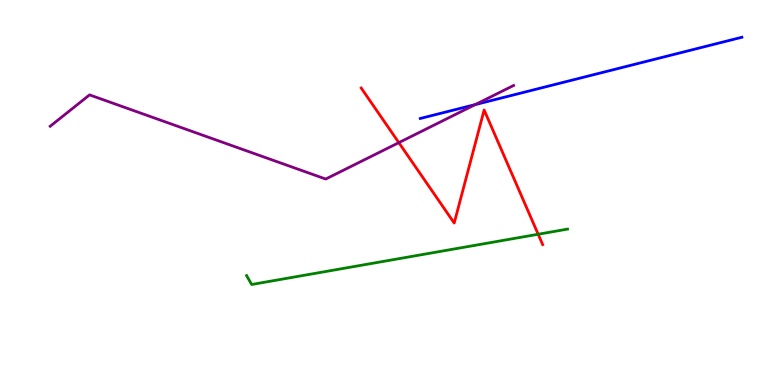[{'lines': ['blue', 'red'], 'intersections': []}, {'lines': ['green', 'red'], 'intersections': [{'x': 6.94, 'y': 3.92}]}, {'lines': ['purple', 'red'], 'intersections': [{'x': 5.15, 'y': 6.3}]}, {'lines': ['blue', 'green'], 'intersections': []}, {'lines': ['blue', 'purple'], 'intersections': [{'x': 6.13, 'y': 7.28}]}, {'lines': ['green', 'purple'], 'intersections': []}]